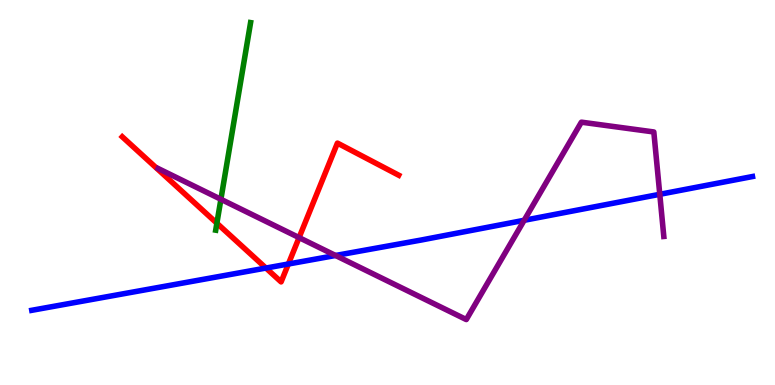[{'lines': ['blue', 'red'], 'intersections': [{'x': 3.43, 'y': 3.04}, {'x': 3.72, 'y': 3.14}]}, {'lines': ['green', 'red'], 'intersections': [{'x': 2.8, 'y': 4.2}]}, {'lines': ['purple', 'red'], 'intersections': [{'x': 3.86, 'y': 3.83}]}, {'lines': ['blue', 'green'], 'intersections': []}, {'lines': ['blue', 'purple'], 'intersections': [{'x': 4.33, 'y': 3.36}, {'x': 6.76, 'y': 4.28}, {'x': 8.51, 'y': 4.95}]}, {'lines': ['green', 'purple'], 'intersections': [{'x': 2.85, 'y': 4.82}]}]